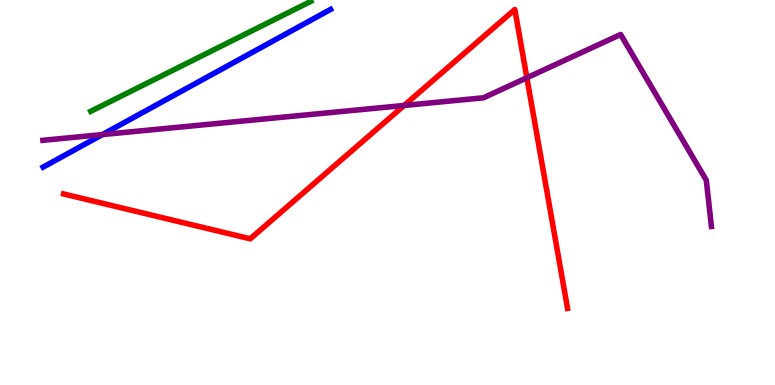[{'lines': ['blue', 'red'], 'intersections': []}, {'lines': ['green', 'red'], 'intersections': []}, {'lines': ['purple', 'red'], 'intersections': [{'x': 5.21, 'y': 7.26}, {'x': 6.8, 'y': 7.98}]}, {'lines': ['blue', 'green'], 'intersections': []}, {'lines': ['blue', 'purple'], 'intersections': [{'x': 1.32, 'y': 6.5}]}, {'lines': ['green', 'purple'], 'intersections': []}]